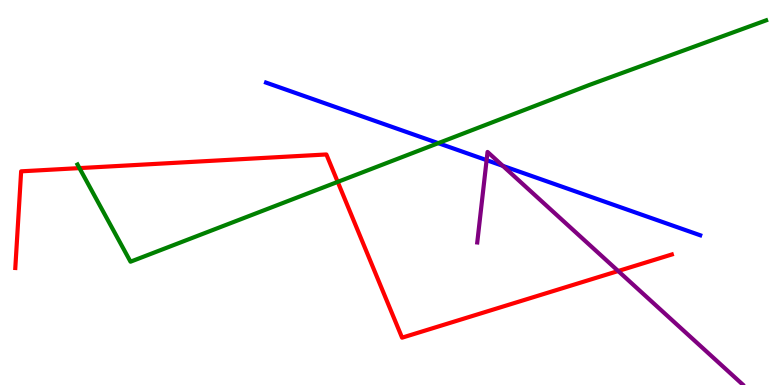[{'lines': ['blue', 'red'], 'intersections': []}, {'lines': ['green', 'red'], 'intersections': [{'x': 1.03, 'y': 5.63}, {'x': 4.36, 'y': 5.28}]}, {'lines': ['purple', 'red'], 'intersections': [{'x': 7.98, 'y': 2.96}]}, {'lines': ['blue', 'green'], 'intersections': [{'x': 5.65, 'y': 6.28}]}, {'lines': ['blue', 'purple'], 'intersections': [{'x': 6.28, 'y': 5.84}, {'x': 6.49, 'y': 5.69}]}, {'lines': ['green', 'purple'], 'intersections': []}]